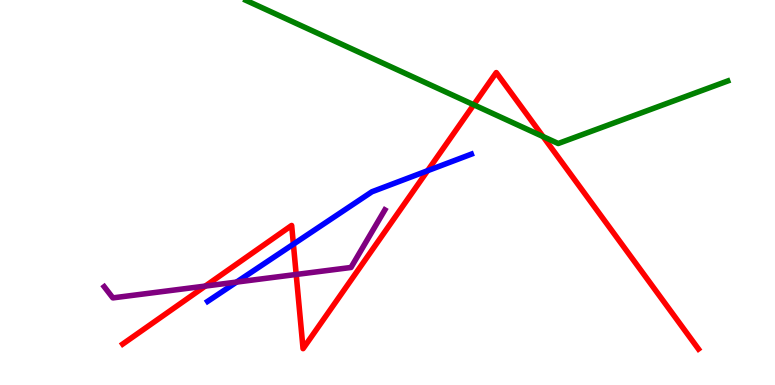[{'lines': ['blue', 'red'], 'intersections': [{'x': 3.79, 'y': 3.66}, {'x': 5.52, 'y': 5.57}]}, {'lines': ['green', 'red'], 'intersections': [{'x': 6.11, 'y': 7.28}, {'x': 7.01, 'y': 6.45}]}, {'lines': ['purple', 'red'], 'intersections': [{'x': 2.65, 'y': 2.57}, {'x': 3.82, 'y': 2.87}]}, {'lines': ['blue', 'green'], 'intersections': []}, {'lines': ['blue', 'purple'], 'intersections': [{'x': 3.05, 'y': 2.67}]}, {'lines': ['green', 'purple'], 'intersections': []}]